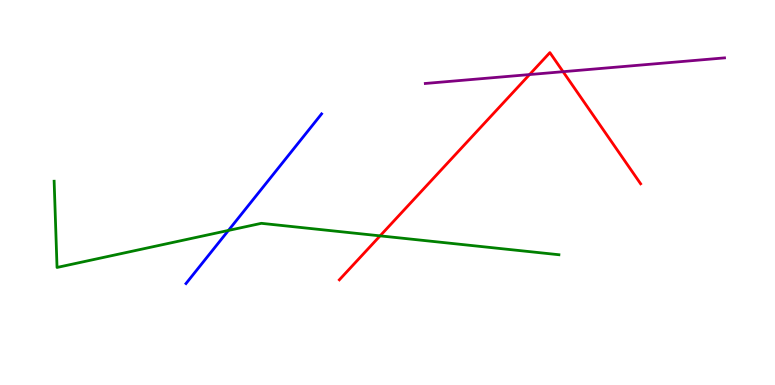[{'lines': ['blue', 'red'], 'intersections': []}, {'lines': ['green', 'red'], 'intersections': [{'x': 4.9, 'y': 3.87}]}, {'lines': ['purple', 'red'], 'intersections': [{'x': 6.83, 'y': 8.06}, {'x': 7.27, 'y': 8.14}]}, {'lines': ['blue', 'green'], 'intersections': [{'x': 2.95, 'y': 4.01}]}, {'lines': ['blue', 'purple'], 'intersections': []}, {'lines': ['green', 'purple'], 'intersections': []}]